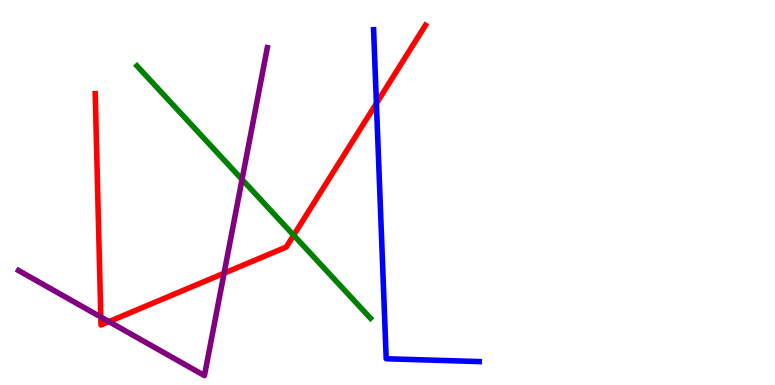[{'lines': ['blue', 'red'], 'intersections': [{'x': 4.86, 'y': 7.31}]}, {'lines': ['green', 'red'], 'intersections': [{'x': 3.79, 'y': 3.89}]}, {'lines': ['purple', 'red'], 'intersections': [{'x': 1.3, 'y': 1.77}, {'x': 1.41, 'y': 1.65}, {'x': 2.89, 'y': 2.9}]}, {'lines': ['blue', 'green'], 'intersections': []}, {'lines': ['blue', 'purple'], 'intersections': []}, {'lines': ['green', 'purple'], 'intersections': [{'x': 3.12, 'y': 5.34}]}]